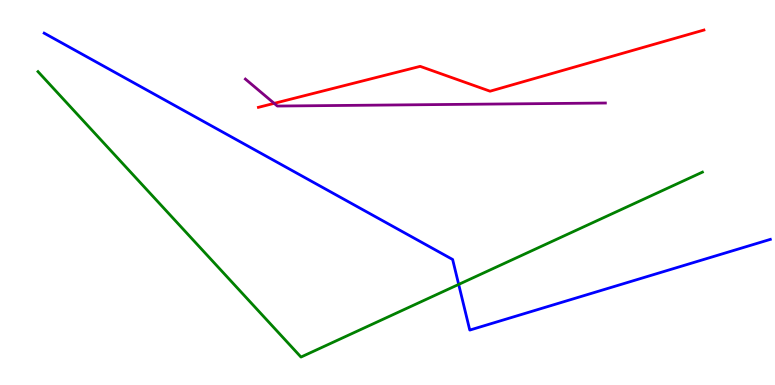[{'lines': ['blue', 'red'], 'intersections': []}, {'lines': ['green', 'red'], 'intersections': []}, {'lines': ['purple', 'red'], 'intersections': [{'x': 3.54, 'y': 7.32}]}, {'lines': ['blue', 'green'], 'intersections': [{'x': 5.92, 'y': 2.61}]}, {'lines': ['blue', 'purple'], 'intersections': []}, {'lines': ['green', 'purple'], 'intersections': []}]